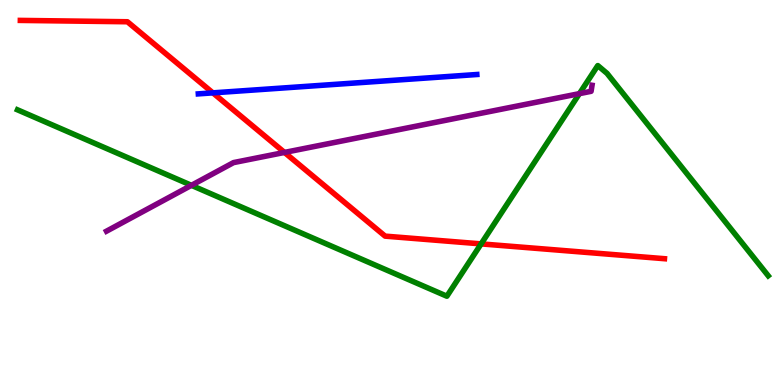[{'lines': ['blue', 'red'], 'intersections': [{'x': 2.75, 'y': 7.59}]}, {'lines': ['green', 'red'], 'intersections': [{'x': 6.21, 'y': 3.67}]}, {'lines': ['purple', 'red'], 'intersections': [{'x': 3.67, 'y': 6.04}]}, {'lines': ['blue', 'green'], 'intersections': []}, {'lines': ['blue', 'purple'], 'intersections': []}, {'lines': ['green', 'purple'], 'intersections': [{'x': 2.47, 'y': 5.19}, {'x': 7.48, 'y': 7.57}]}]